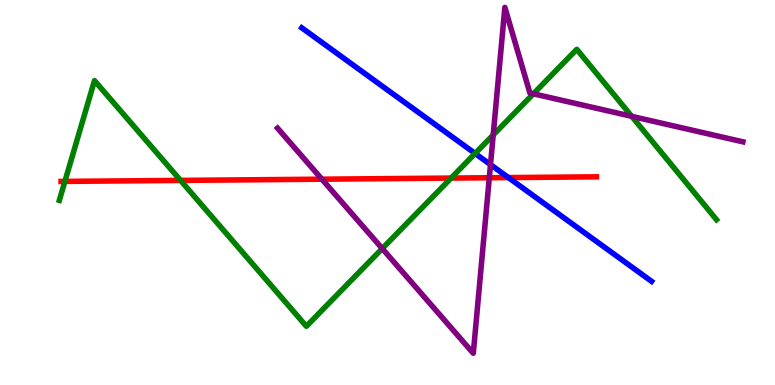[{'lines': ['blue', 'red'], 'intersections': [{'x': 6.56, 'y': 5.39}]}, {'lines': ['green', 'red'], 'intersections': [{'x': 0.838, 'y': 5.29}, {'x': 2.33, 'y': 5.31}, {'x': 5.82, 'y': 5.37}]}, {'lines': ['purple', 'red'], 'intersections': [{'x': 4.15, 'y': 5.35}, {'x': 6.31, 'y': 5.38}]}, {'lines': ['blue', 'green'], 'intersections': [{'x': 6.13, 'y': 6.01}]}, {'lines': ['blue', 'purple'], 'intersections': [{'x': 6.33, 'y': 5.72}]}, {'lines': ['green', 'purple'], 'intersections': [{'x': 4.93, 'y': 3.54}, {'x': 6.36, 'y': 6.5}, {'x': 6.88, 'y': 7.56}, {'x': 8.15, 'y': 6.98}]}]